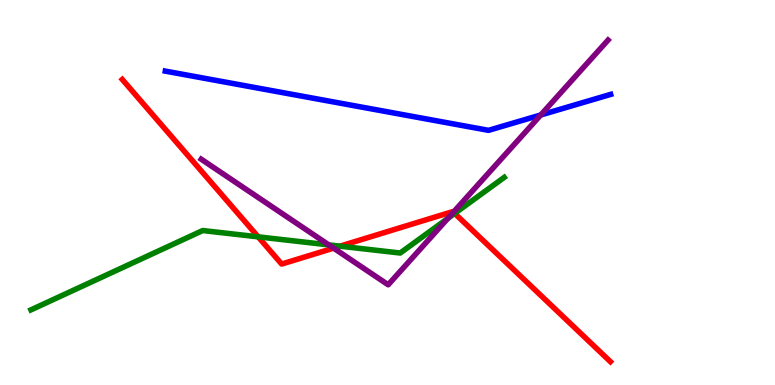[{'lines': ['blue', 'red'], 'intersections': []}, {'lines': ['green', 'red'], 'intersections': [{'x': 3.33, 'y': 3.85}, {'x': 4.39, 'y': 3.61}, {'x': 5.87, 'y': 4.46}]}, {'lines': ['purple', 'red'], 'intersections': [{'x': 4.3, 'y': 3.56}, {'x': 5.85, 'y': 4.49}]}, {'lines': ['blue', 'green'], 'intersections': []}, {'lines': ['blue', 'purple'], 'intersections': [{'x': 6.98, 'y': 7.01}]}, {'lines': ['green', 'purple'], 'intersections': [{'x': 4.24, 'y': 3.64}, {'x': 5.78, 'y': 4.33}]}]